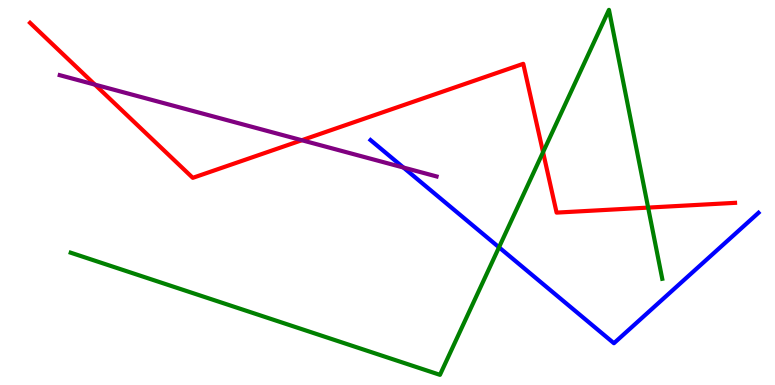[{'lines': ['blue', 'red'], 'intersections': []}, {'lines': ['green', 'red'], 'intersections': [{'x': 7.01, 'y': 6.05}, {'x': 8.36, 'y': 4.61}]}, {'lines': ['purple', 'red'], 'intersections': [{'x': 1.22, 'y': 7.8}, {'x': 3.89, 'y': 6.36}]}, {'lines': ['blue', 'green'], 'intersections': [{'x': 6.44, 'y': 3.58}]}, {'lines': ['blue', 'purple'], 'intersections': [{'x': 5.21, 'y': 5.65}]}, {'lines': ['green', 'purple'], 'intersections': []}]